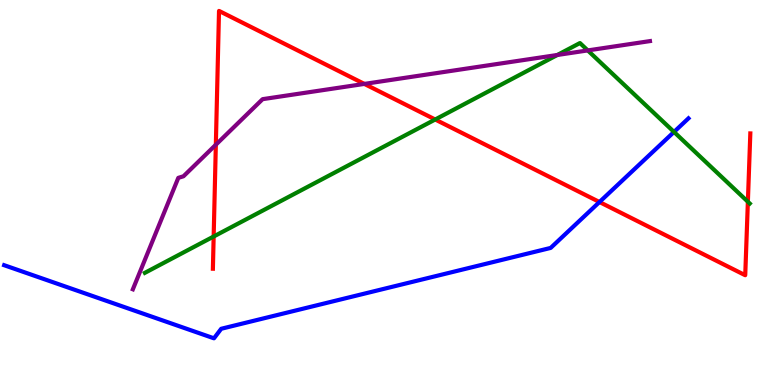[{'lines': ['blue', 'red'], 'intersections': [{'x': 7.74, 'y': 4.75}]}, {'lines': ['green', 'red'], 'intersections': [{'x': 2.76, 'y': 3.86}, {'x': 5.62, 'y': 6.9}, {'x': 9.65, 'y': 4.76}]}, {'lines': ['purple', 'red'], 'intersections': [{'x': 2.79, 'y': 6.24}, {'x': 4.7, 'y': 7.82}]}, {'lines': ['blue', 'green'], 'intersections': [{'x': 8.7, 'y': 6.57}]}, {'lines': ['blue', 'purple'], 'intersections': []}, {'lines': ['green', 'purple'], 'intersections': [{'x': 7.19, 'y': 8.57}, {'x': 7.58, 'y': 8.69}]}]